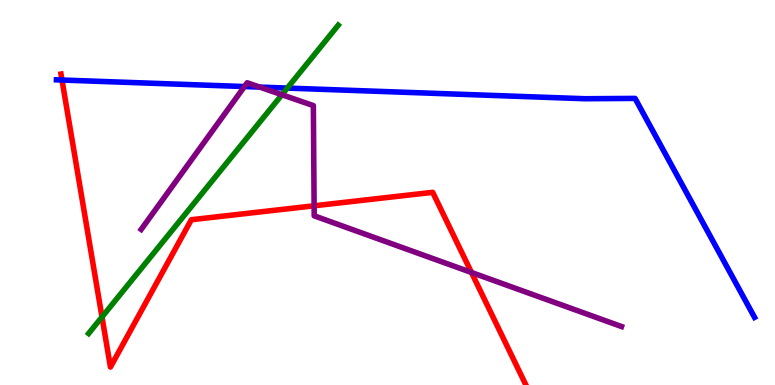[{'lines': ['blue', 'red'], 'intersections': [{'x': 0.8, 'y': 7.92}]}, {'lines': ['green', 'red'], 'intersections': [{'x': 1.32, 'y': 1.77}]}, {'lines': ['purple', 'red'], 'intersections': [{'x': 4.05, 'y': 4.65}, {'x': 6.08, 'y': 2.92}]}, {'lines': ['blue', 'green'], 'intersections': [{'x': 3.71, 'y': 7.71}]}, {'lines': ['blue', 'purple'], 'intersections': [{'x': 3.15, 'y': 7.75}, {'x': 3.35, 'y': 7.74}]}, {'lines': ['green', 'purple'], 'intersections': [{'x': 3.64, 'y': 7.54}]}]